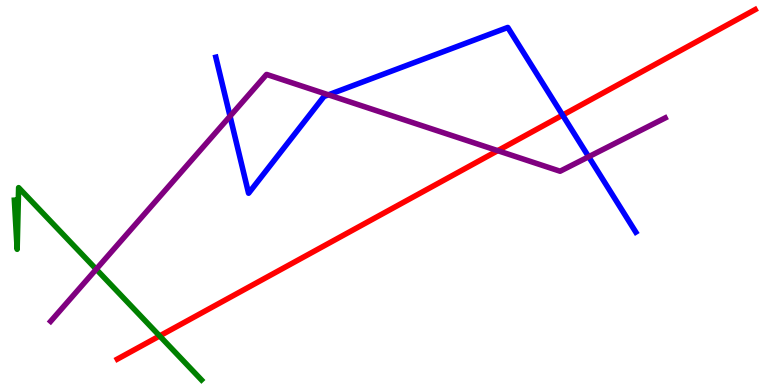[{'lines': ['blue', 'red'], 'intersections': [{'x': 7.26, 'y': 7.01}]}, {'lines': ['green', 'red'], 'intersections': [{'x': 2.06, 'y': 1.27}]}, {'lines': ['purple', 'red'], 'intersections': [{'x': 6.42, 'y': 6.09}]}, {'lines': ['blue', 'green'], 'intersections': []}, {'lines': ['blue', 'purple'], 'intersections': [{'x': 2.97, 'y': 6.98}, {'x': 4.24, 'y': 7.54}, {'x': 7.6, 'y': 5.93}]}, {'lines': ['green', 'purple'], 'intersections': [{'x': 1.24, 'y': 3.01}]}]